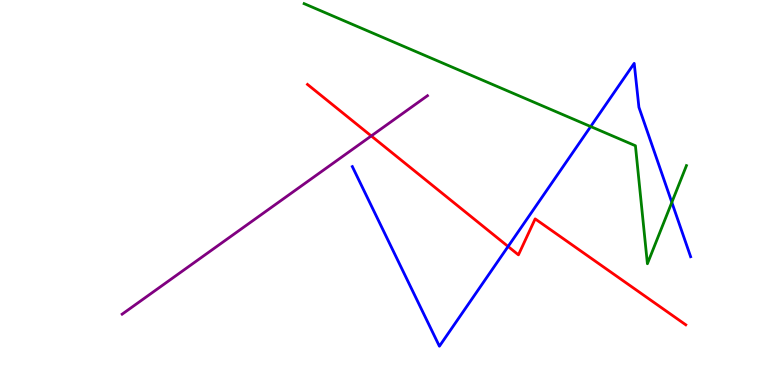[{'lines': ['blue', 'red'], 'intersections': [{'x': 6.56, 'y': 3.6}]}, {'lines': ['green', 'red'], 'intersections': []}, {'lines': ['purple', 'red'], 'intersections': [{'x': 4.79, 'y': 6.47}]}, {'lines': ['blue', 'green'], 'intersections': [{'x': 7.62, 'y': 6.71}, {'x': 8.67, 'y': 4.74}]}, {'lines': ['blue', 'purple'], 'intersections': []}, {'lines': ['green', 'purple'], 'intersections': []}]